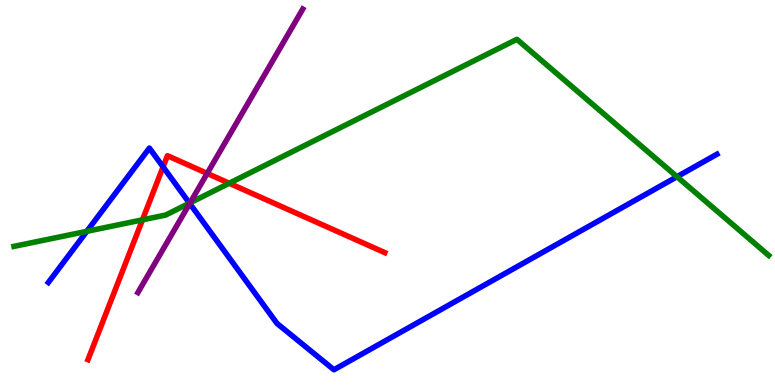[{'lines': ['blue', 'red'], 'intersections': [{'x': 2.1, 'y': 5.66}]}, {'lines': ['green', 'red'], 'intersections': [{'x': 1.84, 'y': 4.29}, {'x': 2.96, 'y': 5.24}]}, {'lines': ['purple', 'red'], 'intersections': [{'x': 2.67, 'y': 5.5}]}, {'lines': ['blue', 'green'], 'intersections': [{'x': 1.12, 'y': 3.99}, {'x': 2.44, 'y': 4.72}, {'x': 8.74, 'y': 5.41}]}, {'lines': ['blue', 'purple'], 'intersections': [{'x': 2.45, 'y': 4.71}]}, {'lines': ['green', 'purple'], 'intersections': [{'x': 2.45, 'y': 4.73}]}]